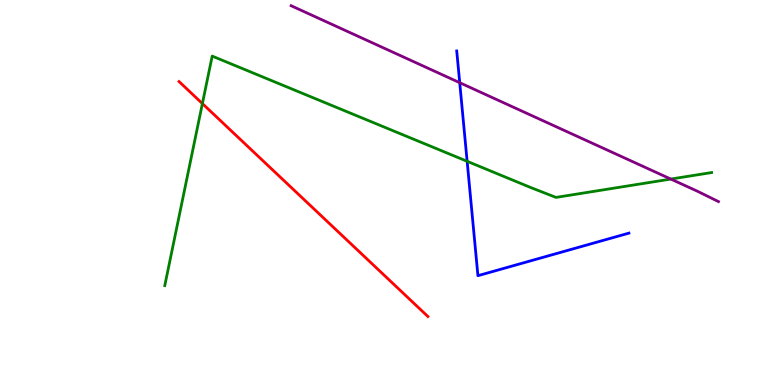[{'lines': ['blue', 'red'], 'intersections': []}, {'lines': ['green', 'red'], 'intersections': [{'x': 2.61, 'y': 7.31}]}, {'lines': ['purple', 'red'], 'intersections': []}, {'lines': ['blue', 'green'], 'intersections': [{'x': 6.03, 'y': 5.81}]}, {'lines': ['blue', 'purple'], 'intersections': [{'x': 5.93, 'y': 7.85}]}, {'lines': ['green', 'purple'], 'intersections': [{'x': 8.66, 'y': 5.35}]}]